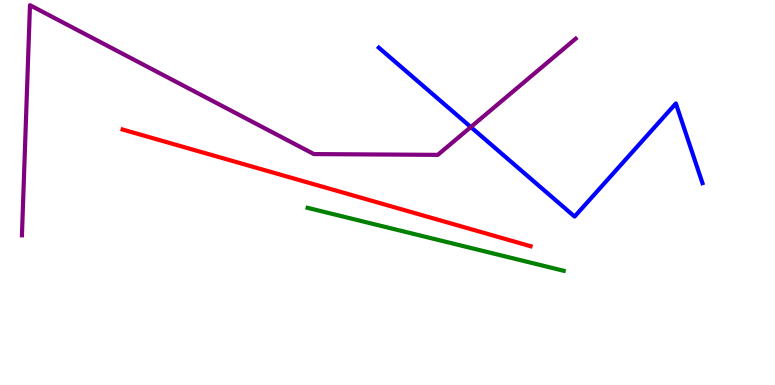[{'lines': ['blue', 'red'], 'intersections': []}, {'lines': ['green', 'red'], 'intersections': []}, {'lines': ['purple', 'red'], 'intersections': []}, {'lines': ['blue', 'green'], 'intersections': []}, {'lines': ['blue', 'purple'], 'intersections': [{'x': 6.08, 'y': 6.7}]}, {'lines': ['green', 'purple'], 'intersections': []}]